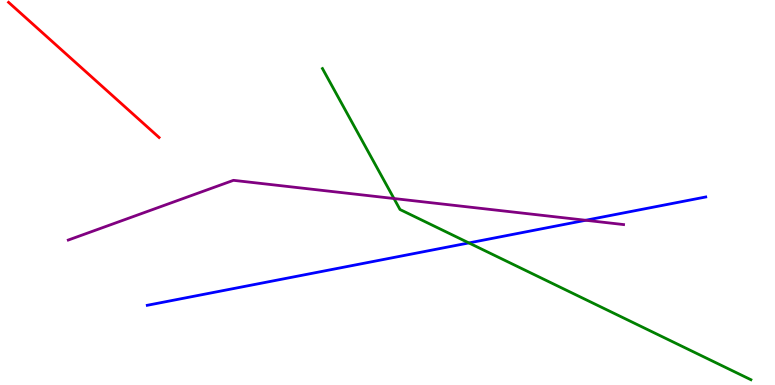[{'lines': ['blue', 'red'], 'intersections': []}, {'lines': ['green', 'red'], 'intersections': []}, {'lines': ['purple', 'red'], 'intersections': []}, {'lines': ['blue', 'green'], 'intersections': [{'x': 6.05, 'y': 3.69}]}, {'lines': ['blue', 'purple'], 'intersections': [{'x': 7.56, 'y': 4.28}]}, {'lines': ['green', 'purple'], 'intersections': [{'x': 5.08, 'y': 4.84}]}]